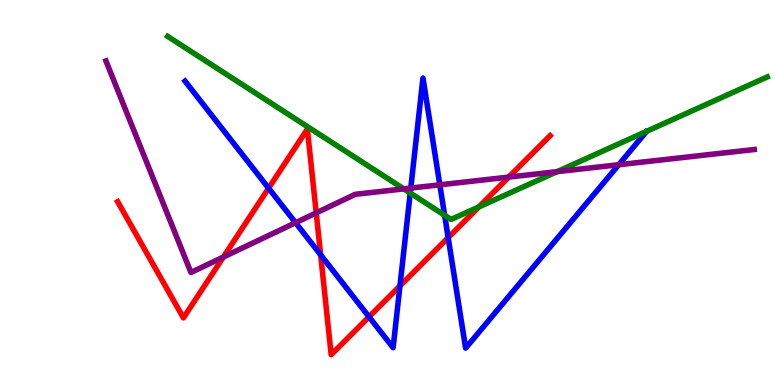[{'lines': ['blue', 'red'], 'intersections': [{'x': 3.47, 'y': 5.11}, {'x': 4.14, 'y': 3.38}, {'x': 4.76, 'y': 1.77}, {'x': 5.16, 'y': 2.57}, {'x': 5.78, 'y': 3.83}]}, {'lines': ['green', 'red'], 'intersections': [{'x': 6.18, 'y': 4.63}]}, {'lines': ['purple', 'red'], 'intersections': [{'x': 2.88, 'y': 3.32}, {'x': 4.08, 'y': 4.47}, {'x': 6.56, 'y': 5.4}]}, {'lines': ['blue', 'green'], 'intersections': [{'x': 5.29, 'y': 4.99}, {'x': 5.74, 'y': 4.41}]}, {'lines': ['blue', 'purple'], 'intersections': [{'x': 3.81, 'y': 4.22}, {'x': 5.3, 'y': 5.11}, {'x': 5.68, 'y': 5.2}, {'x': 7.98, 'y': 5.72}]}, {'lines': ['green', 'purple'], 'intersections': [{'x': 5.21, 'y': 5.09}, {'x': 7.19, 'y': 5.54}]}]